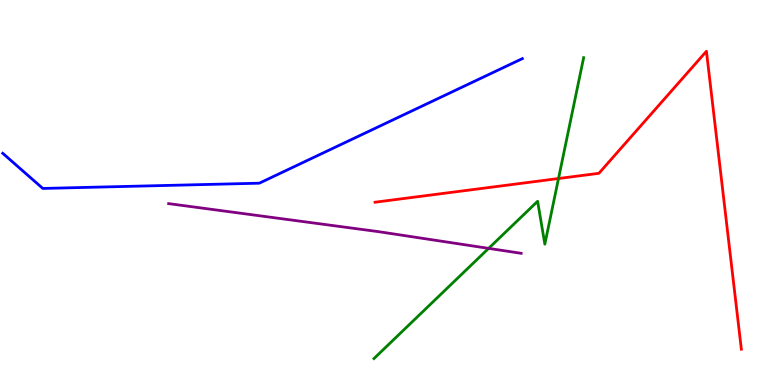[{'lines': ['blue', 'red'], 'intersections': []}, {'lines': ['green', 'red'], 'intersections': [{'x': 7.21, 'y': 5.36}]}, {'lines': ['purple', 'red'], 'intersections': []}, {'lines': ['blue', 'green'], 'intersections': []}, {'lines': ['blue', 'purple'], 'intersections': []}, {'lines': ['green', 'purple'], 'intersections': [{'x': 6.3, 'y': 3.55}]}]